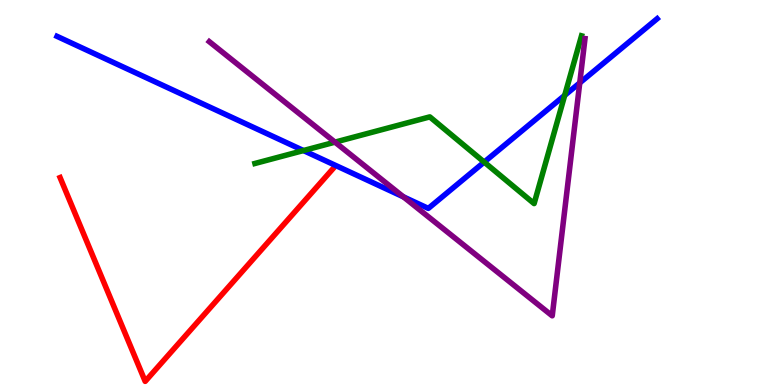[{'lines': ['blue', 'red'], 'intersections': []}, {'lines': ['green', 'red'], 'intersections': []}, {'lines': ['purple', 'red'], 'intersections': []}, {'lines': ['blue', 'green'], 'intersections': [{'x': 3.92, 'y': 6.09}, {'x': 6.25, 'y': 5.79}, {'x': 7.29, 'y': 7.52}]}, {'lines': ['blue', 'purple'], 'intersections': [{'x': 5.21, 'y': 4.89}, {'x': 7.48, 'y': 7.85}]}, {'lines': ['green', 'purple'], 'intersections': [{'x': 4.32, 'y': 6.31}]}]